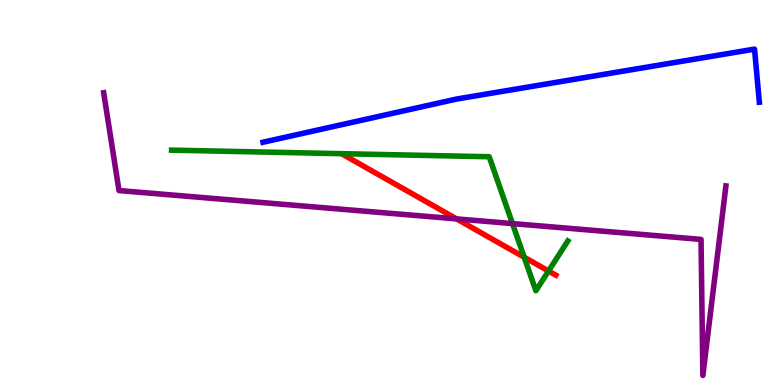[{'lines': ['blue', 'red'], 'intersections': []}, {'lines': ['green', 'red'], 'intersections': [{'x': 6.76, 'y': 3.32}, {'x': 7.08, 'y': 2.96}]}, {'lines': ['purple', 'red'], 'intersections': [{'x': 5.89, 'y': 4.31}]}, {'lines': ['blue', 'green'], 'intersections': []}, {'lines': ['blue', 'purple'], 'intersections': []}, {'lines': ['green', 'purple'], 'intersections': [{'x': 6.61, 'y': 4.19}]}]